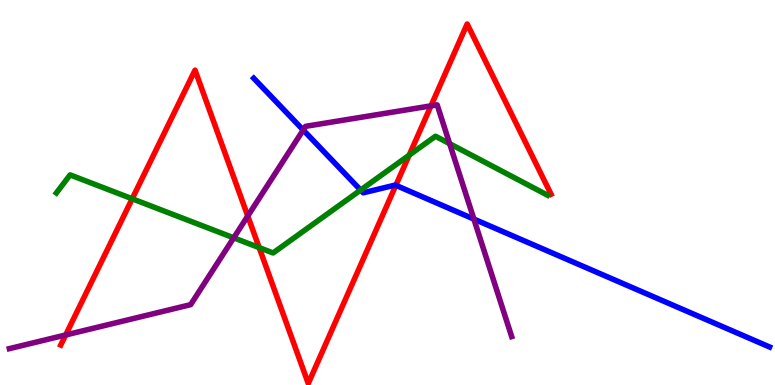[{'lines': ['blue', 'red'], 'intersections': [{'x': 5.11, 'y': 5.19}]}, {'lines': ['green', 'red'], 'intersections': [{'x': 1.71, 'y': 4.84}, {'x': 3.34, 'y': 3.57}, {'x': 5.28, 'y': 5.97}]}, {'lines': ['purple', 'red'], 'intersections': [{'x': 0.847, 'y': 1.3}, {'x': 3.2, 'y': 4.39}, {'x': 5.56, 'y': 7.25}]}, {'lines': ['blue', 'green'], 'intersections': [{'x': 4.65, 'y': 5.06}]}, {'lines': ['blue', 'purple'], 'intersections': [{'x': 3.91, 'y': 6.62}, {'x': 6.11, 'y': 4.31}]}, {'lines': ['green', 'purple'], 'intersections': [{'x': 3.02, 'y': 3.82}, {'x': 5.8, 'y': 6.27}]}]